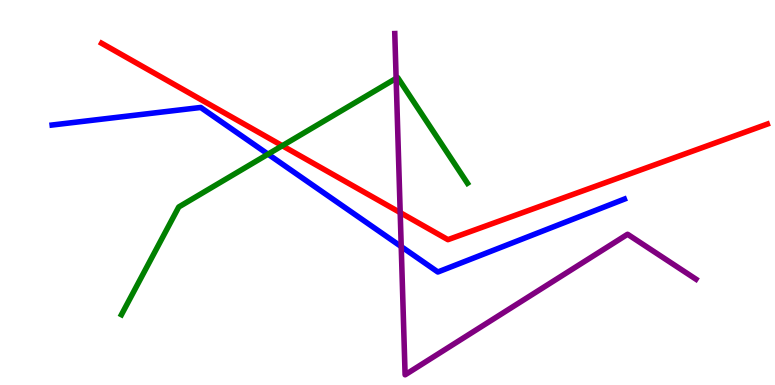[{'lines': ['blue', 'red'], 'intersections': []}, {'lines': ['green', 'red'], 'intersections': [{'x': 3.64, 'y': 6.22}]}, {'lines': ['purple', 'red'], 'intersections': [{'x': 5.16, 'y': 4.48}]}, {'lines': ['blue', 'green'], 'intersections': [{'x': 3.46, 'y': 6.0}]}, {'lines': ['blue', 'purple'], 'intersections': [{'x': 5.18, 'y': 3.6}]}, {'lines': ['green', 'purple'], 'intersections': [{'x': 5.11, 'y': 7.96}]}]